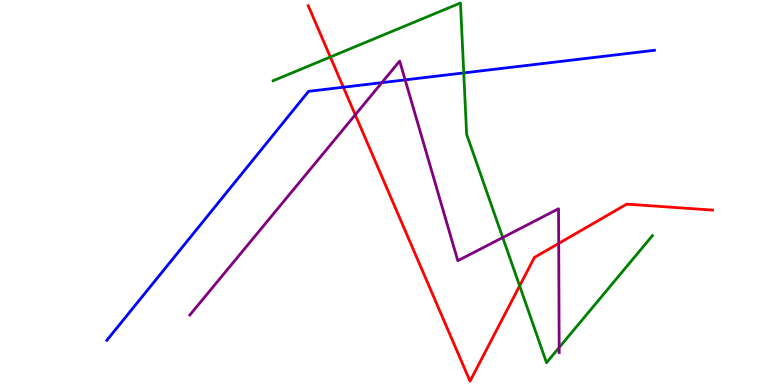[{'lines': ['blue', 'red'], 'intersections': [{'x': 4.43, 'y': 7.73}]}, {'lines': ['green', 'red'], 'intersections': [{'x': 4.26, 'y': 8.52}, {'x': 6.71, 'y': 2.57}]}, {'lines': ['purple', 'red'], 'intersections': [{'x': 4.58, 'y': 7.02}, {'x': 7.21, 'y': 3.68}]}, {'lines': ['blue', 'green'], 'intersections': [{'x': 5.98, 'y': 8.11}]}, {'lines': ['blue', 'purple'], 'intersections': [{'x': 4.93, 'y': 7.85}, {'x': 5.23, 'y': 7.93}]}, {'lines': ['green', 'purple'], 'intersections': [{'x': 6.49, 'y': 3.83}, {'x': 7.22, 'y': 0.974}]}]